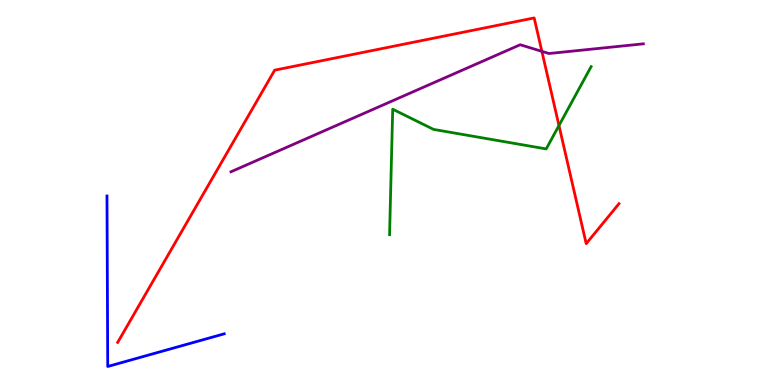[{'lines': ['blue', 'red'], 'intersections': []}, {'lines': ['green', 'red'], 'intersections': [{'x': 7.21, 'y': 6.74}]}, {'lines': ['purple', 'red'], 'intersections': [{'x': 6.99, 'y': 8.67}]}, {'lines': ['blue', 'green'], 'intersections': []}, {'lines': ['blue', 'purple'], 'intersections': []}, {'lines': ['green', 'purple'], 'intersections': []}]